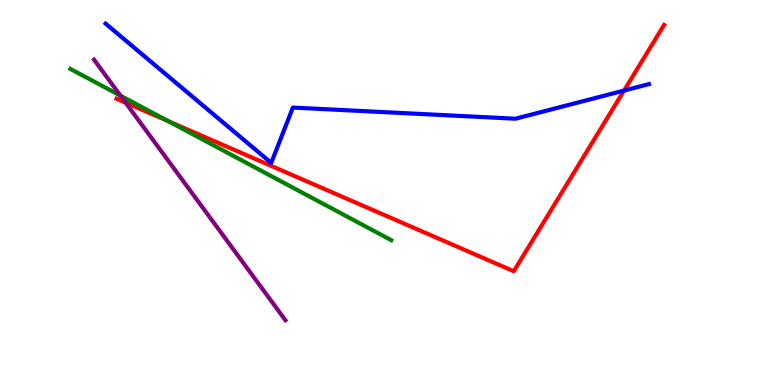[{'lines': ['blue', 'red'], 'intersections': [{'x': 8.05, 'y': 7.65}]}, {'lines': ['green', 'red'], 'intersections': [{'x': 2.17, 'y': 6.85}]}, {'lines': ['purple', 'red'], 'intersections': [{'x': 1.62, 'y': 7.33}]}, {'lines': ['blue', 'green'], 'intersections': []}, {'lines': ['blue', 'purple'], 'intersections': []}, {'lines': ['green', 'purple'], 'intersections': [{'x': 1.55, 'y': 7.52}]}]